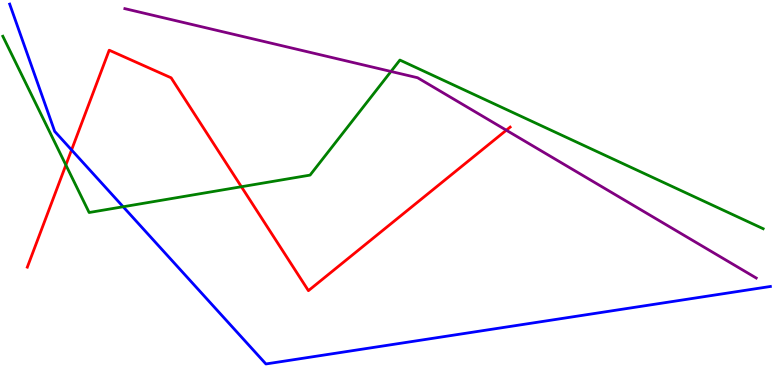[{'lines': ['blue', 'red'], 'intersections': [{'x': 0.923, 'y': 6.11}]}, {'lines': ['green', 'red'], 'intersections': [{'x': 0.85, 'y': 5.71}, {'x': 3.11, 'y': 5.15}]}, {'lines': ['purple', 'red'], 'intersections': [{'x': 6.53, 'y': 6.62}]}, {'lines': ['blue', 'green'], 'intersections': [{'x': 1.59, 'y': 4.63}]}, {'lines': ['blue', 'purple'], 'intersections': []}, {'lines': ['green', 'purple'], 'intersections': [{'x': 5.05, 'y': 8.14}]}]